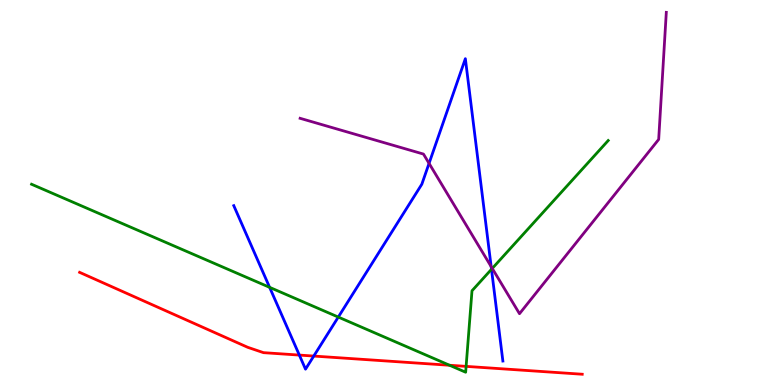[{'lines': ['blue', 'red'], 'intersections': [{'x': 3.86, 'y': 0.777}, {'x': 4.05, 'y': 0.752}]}, {'lines': ['green', 'red'], 'intersections': [{'x': 5.8, 'y': 0.513}, {'x': 6.01, 'y': 0.484}]}, {'lines': ['purple', 'red'], 'intersections': []}, {'lines': ['blue', 'green'], 'intersections': [{'x': 3.48, 'y': 2.54}, {'x': 4.36, 'y': 1.76}, {'x': 6.34, 'y': 3.01}]}, {'lines': ['blue', 'purple'], 'intersections': [{'x': 5.54, 'y': 5.76}, {'x': 6.34, 'y': 3.08}]}, {'lines': ['green', 'purple'], 'intersections': [{'x': 6.35, 'y': 3.03}]}]